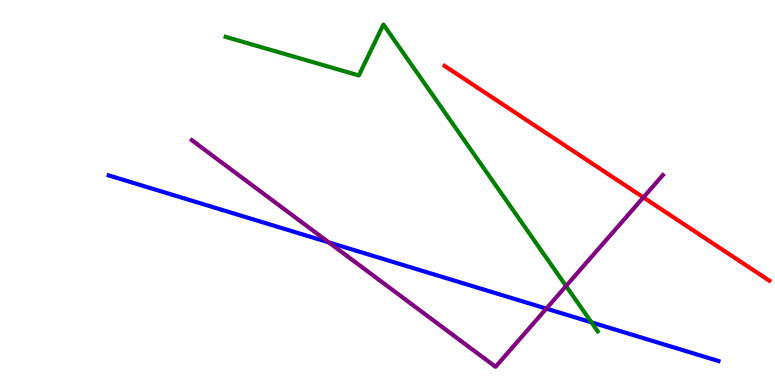[{'lines': ['blue', 'red'], 'intersections': []}, {'lines': ['green', 'red'], 'intersections': []}, {'lines': ['purple', 'red'], 'intersections': [{'x': 8.3, 'y': 4.87}]}, {'lines': ['blue', 'green'], 'intersections': [{'x': 7.63, 'y': 1.63}]}, {'lines': ['blue', 'purple'], 'intersections': [{'x': 4.24, 'y': 3.7}, {'x': 7.05, 'y': 1.98}]}, {'lines': ['green', 'purple'], 'intersections': [{'x': 7.3, 'y': 2.57}]}]